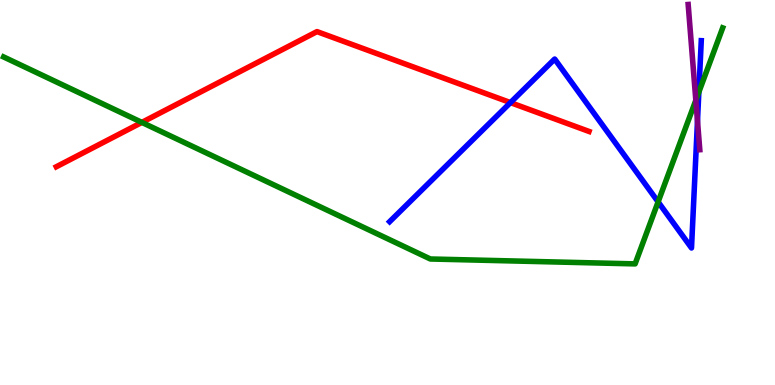[{'lines': ['blue', 'red'], 'intersections': [{'x': 6.59, 'y': 7.33}]}, {'lines': ['green', 'red'], 'intersections': [{'x': 1.83, 'y': 6.82}]}, {'lines': ['purple', 'red'], 'intersections': []}, {'lines': ['blue', 'green'], 'intersections': [{'x': 8.49, 'y': 4.76}, {'x': 9.02, 'y': 7.61}]}, {'lines': ['blue', 'purple'], 'intersections': [{'x': 9.0, 'y': 6.86}]}, {'lines': ['green', 'purple'], 'intersections': [{'x': 8.98, 'y': 7.4}]}]